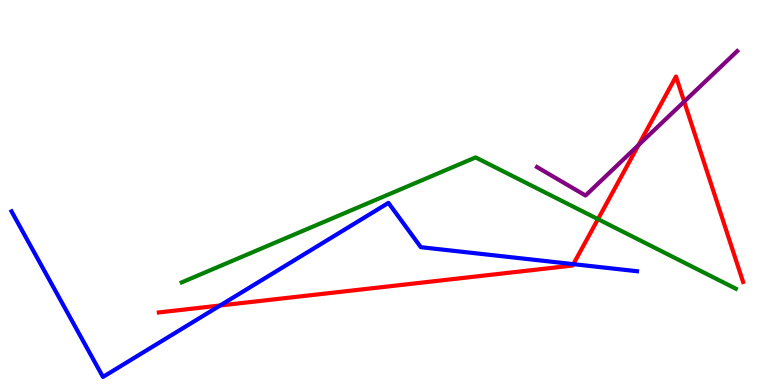[{'lines': ['blue', 'red'], 'intersections': [{'x': 2.84, 'y': 2.07}, {'x': 7.4, 'y': 3.14}]}, {'lines': ['green', 'red'], 'intersections': [{'x': 7.72, 'y': 4.31}]}, {'lines': ['purple', 'red'], 'intersections': [{'x': 8.24, 'y': 6.23}, {'x': 8.83, 'y': 7.36}]}, {'lines': ['blue', 'green'], 'intersections': []}, {'lines': ['blue', 'purple'], 'intersections': []}, {'lines': ['green', 'purple'], 'intersections': []}]